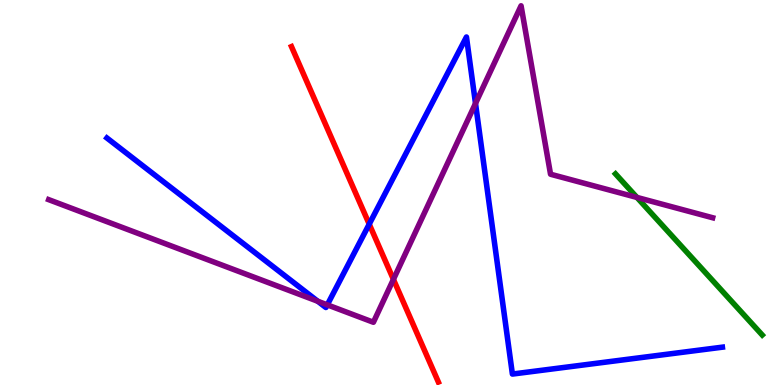[{'lines': ['blue', 'red'], 'intersections': [{'x': 4.76, 'y': 4.18}]}, {'lines': ['green', 'red'], 'intersections': []}, {'lines': ['purple', 'red'], 'intersections': [{'x': 5.08, 'y': 2.74}]}, {'lines': ['blue', 'green'], 'intersections': []}, {'lines': ['blue', 'purple'], 'intersections': [{'x': 4.1, 'y': 2.17}, {'x': 4.22, 'y': 2.08}, {'x': 6.14, 'y': 7.31}]}, {'lines': ['green', 'purple'], 'intersections': [{'x': 8.22, 'y': 4.87}]}]